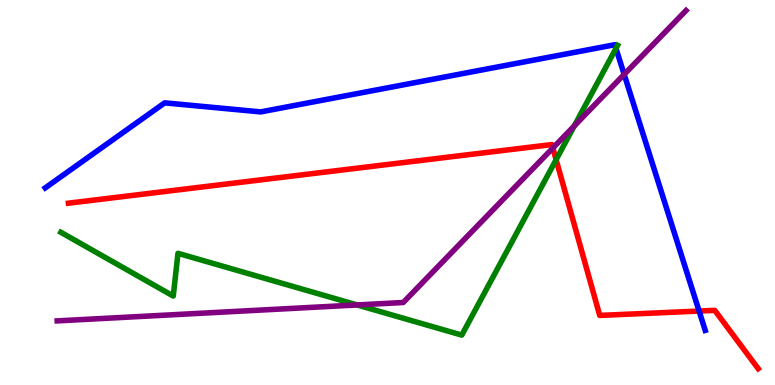[{'lines': ['blue', 'red'], 'intersections': [{'x': 9.02, 'y': 1.92}]}, {'lines': ['green', 'red'], 'intersections': [{'x': 7.18, 'y': 5.85}]}, {'lines': ['purple', 'red'], 'intersections': [{'x': 7.13, 'y': 6.15}]}, {'lines': ['blue', 'green'], 'intersections': [{'x': 7.95, 'y': 8.74}]}, {'lines': ['blue', 'purple'], 'intersections': [{'x': 8.05, 'y': 8.07}]}, {'lines': ['green', 'purple'], 'intersections': [{'x': 4.61, 'y': 2.08}, {'x': 7.41, 'y': 6.73}]}]